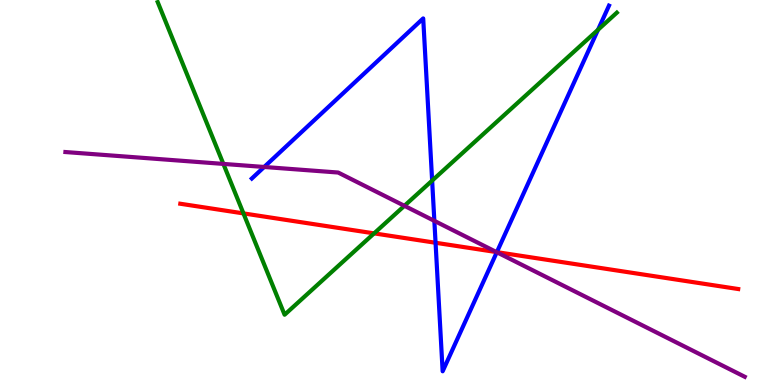[{'lines': ['blue', 'red'], 'intersections': [{'x': 5.62, 'y': 3.69}, {'x': 6.41, 'y': 3.45}]}, {'lines': ['green', 'red'], 'intersections': [{'x': 3.14, 'y': 4.46}, {'x': 4.83, 'y': 3.94}]}, {'lines': ['purple', 'red'], 'intersections': [{'x': 6.41, 'y': 3.45}]}, {'lines': ['blue', 'green'], 'intersections': [{'x': 5.58, 'y': 5.31}, {'x': 7.72, 'y': 9.23}]}, {'lines': ['blue', 'purple'], 'intersections': [{'x': 3.41, 'y': 5.66}, {'x': 5.6, 'y': 4.26}, {'x': 6.41, 'y': 3.45}]}, {'lines': ['green', 'purple'], 'intersections': [{'x': 2.88, 'y': 5.74}, {'x': 5.22, 'y': 4.65}]}]